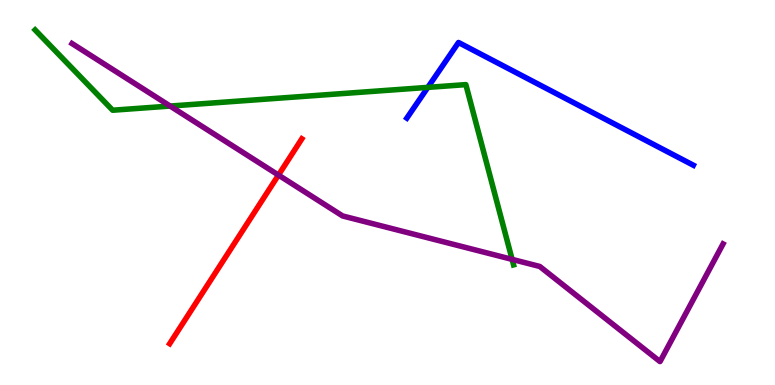[{'lines': ['blue', 'red'], 'intersections': []}, {'lines': ['green', 'red'], 'intersections': []}, {'lines': ['purple', 'red'], 'intersections': [{'x': 3.59, 'y': 5.45}]}, {'lines': ['blue', 'green'], 'intersections': [{'x': 5.52, 'y': 7.73}]}, {'lines': ['blue', 'purple'], 'intersections': []}, {'lines': ['green', 'purple'], 'intersections': [{'x': 2.2, 'y': 7.25}, {'x': 6.61, 'y': 3.26}]}]